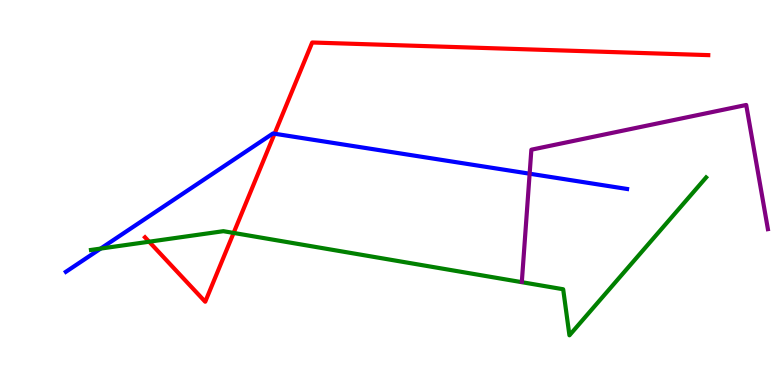[{'lines': ['blue', 'red'], 'intersections': [{'x': 3.54, 'y': 6.53}]}, {'lines': ['green', 'red'], 'intersections': [{'x': 1.92, 'y': 3.72}, {'x': 3.01, 'y': 3.95}]}, {'lines': ['purple', 'red'], 'intersections': []}, {'lines': ['blue', 'green'], 'intersections': [{'x': 1.3, 'y': 3.54}]}, {'lines': ['blue', 'purple'], 'intersections': [{'x': 6.83, 'y': 5.49}]}, {'lines': ['green', 'purple'], 'intersections': []}]